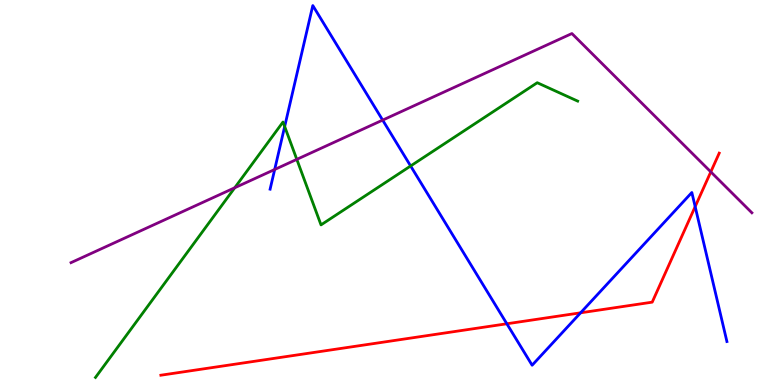[{'lines': ['blue', 'red'], 'intersections': [{'x': 6.54, 'y': 1.59}, {'x': 7.49, 'y': 1.88}, {'x': 8.97, 'y': 4.63}]}, {'lines': ['green', 'red'], 'intersections': []}, {'lines': ['purple', 'red'], 'intersections': [{'x': 9.17, 'y': 5.54}]}, {'lines': ['blue', 'green'], 'intersections': [{'x': 3.67, 'y': 6.71}, {'x': 5.3, 'y': 5.69}]}, {'lines': ['blue', 'purple'], 'intersections': [{'x': 3.54, 'y': 5.6}, {'x': 4.94, 'y': 6.88}]}, {'lines': ['green', 'purple'], 'intersections': [{'x': 3.03, 'y': 5.12}, {'x': 3.83, 'y': 5.86}]}]